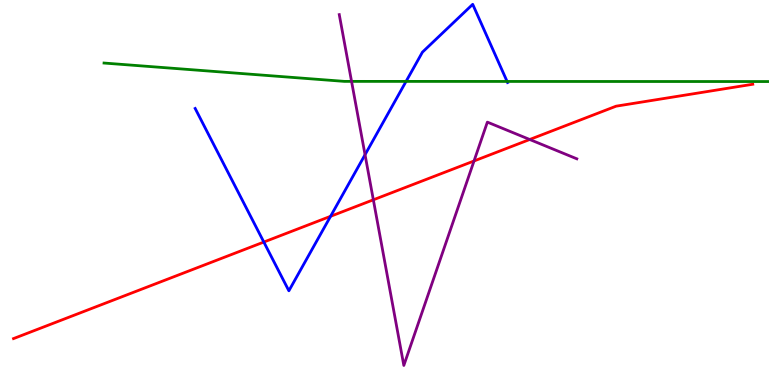[{'lines': ['blue', 'red'], 'intersections': [{'x': 3.4, 'y': 3.71}, {'x': 4.27, 'y': 4.38}]}, {'lines': ['green', 'red'], 'intersections': []}, {'lines': ['purple', 'red'], 'intersections': [{'x': 4.82, 'y': 4.81}, {'x': 6.12, 'y': 5.82}, {'x': 6.84, 'y': 6.38}]}, {'lines': ['blue', 'green'], 'intersections': [{'x': 5.24, 'y': 7.89}, {'x': 6.54, 'y': 7.88}]}, {'lines': ['blue', 'purple'], 'intersections': [{'x': 4.71, 'y': 5.98}]}, {'lines': ['green', 'purple'], 'intersections': [{'x': 4.54, 'y': 7.89}]}]